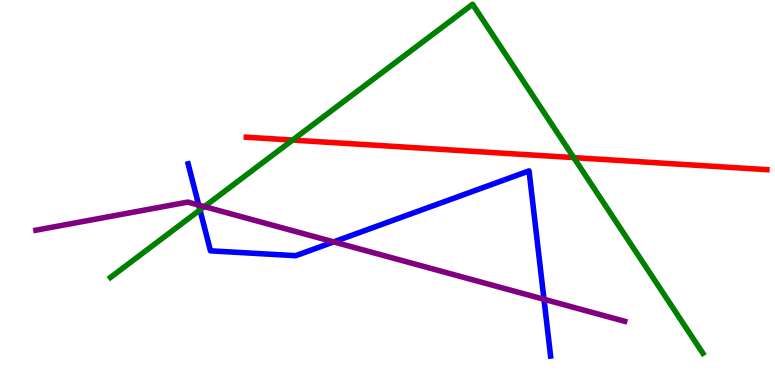[{'lines': ['blue', 'red'], 'intersections': []}, {'lines': ['green', 'red'], 'intersections': [{'x': 3.78, 'y': 6.36}, {'x': 7.4, 'y': 5.91}]}, {'lines': ['purple', 'red'], 'intersections': []}, {'lines': ['blue', 'green'], 'intersections': [{'x': 2.58, 'y': 4.55}]}, {'lines': ['blue', 'purple'], 'intersections': [{'x': 2.56, 'y': 4.67}, {'x': 4.31, 'y': 3.72}, {'x': 7.02, 'y': 2.23}]}, {'lines': ['green', 'purple'], 'intersections': [{'x': 2.64, 'y': 4.63}]}]